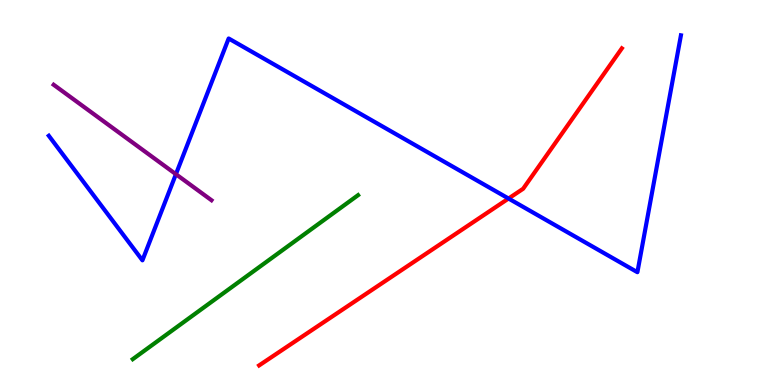[{'lines': ['blue', 'red'], 'intersections': [{'x': 6.56, 'y': 4.84}]}, {'lines': ['green', 'red'], 'intersections': []}, {'lines': ['purple', 'red'], 'intersections': []}, {'lines': ['blue', 'green'], 'intersections': []}, {'lines': ['blue', 'purple'], 'intersections': [{'x': 2.27, 'y': 5.48}]}, {'lines': ['green', 'purple'], 'intersections': []}]